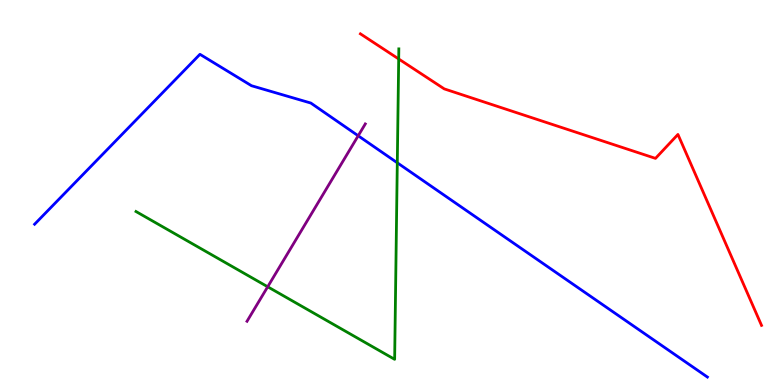[{'lines': ['blue', 'red'], 'intersections': []}, {'lines': ['green', 'red'], 'intersections': [{'x': 5.14, 'y': 8.47}]}, {'lines': ['purple', 'red'], 'intersections': []}, {'lines': ['blue', 'green'], 'intersections': [{'x': 5.13, 'y': 5.77}]}, {'lines': ['blue', 'purple'], 'intersections': [{'x': 4.62, 'y': 6.47}]}, {'lines': ['green', 'purple'], 'intersections': [{'x': 3.45, 'y': 2.55}]}]